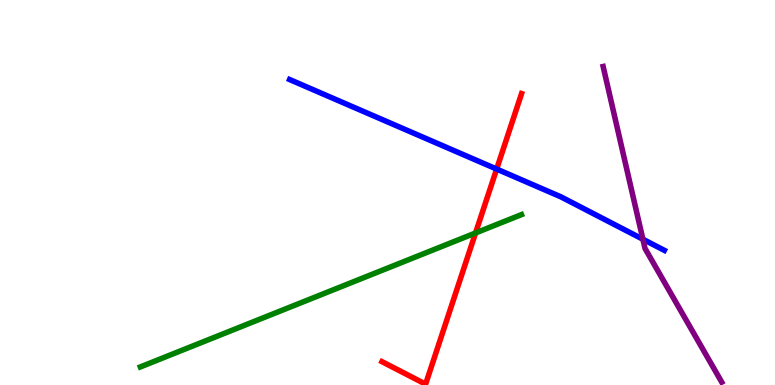[{'lines': ['blue', 'red'], 'intersections': [{'x': 6.41, 'y': 5.61}]}, {'lines': ['green', 'red'], 'intersections': [{'x': 6.14, 'y': 3.95}]}, {'lines': ['purple', 'red'], 'intersections': []}, {'lines': ['blue', 'green'], 'intersections': []}, {'lines': ['blue', 'purple'], 'intersections': [{'x': 8.3, 'y': 3.79}]}, {'lines': ['green', 'purple'], 'intersections': []}]